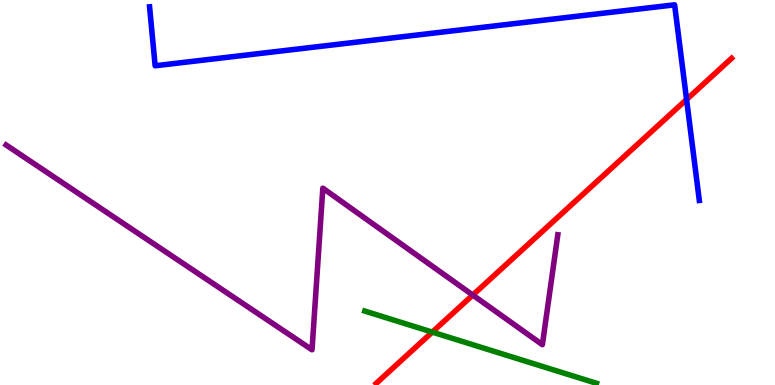[{'lines': ['blue', 'red'], 'intersections': [{'x': 8.86, 'y': 7.42}]}, {'lines': ['green', 'red'], 'intersections': [{'x': 5.58, 'y': 1.37}]}, {'lines': ['purple', 'red'], 'intersections': [{'x': 6.1, 'y': 2.34}]}, {'lines': ['blue', 'green'], 'intersections': []}, {'lines': ['blue', 'purple'], 'intersections': []}, {'lines': ['green', 'purple'], 'intersections': []}]